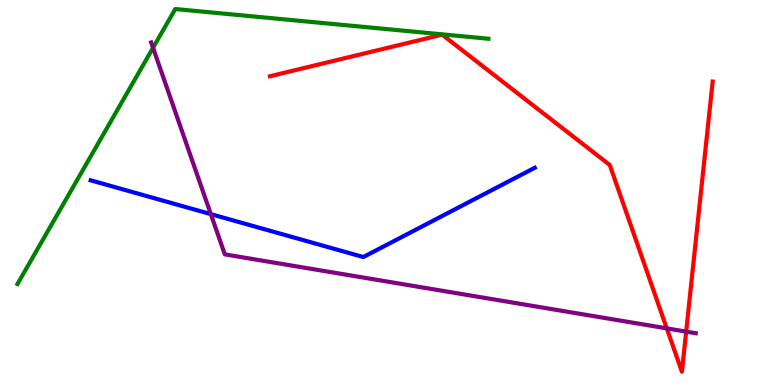[{'lines': ['blue', 'red'], 'intersections': []}, {'lines': ['green', 'red'], 'intersections': []}, {'lines': ['purple', 'red'], 'intersections': [{'x': 8.6, 'y': 1.47}, {'x': 8.85, 'y': 1.39}]}, {'lines': ['blue', 'green'], 'intersections': []}, {'lines': ['blue', 'purple'], 'intersections': [{'x': 2.72, 'y': 4.44}]}, {'lines': ['green', 'purple'], 'intersections': [{'x': 1.97, 'y': 8.76}]}]